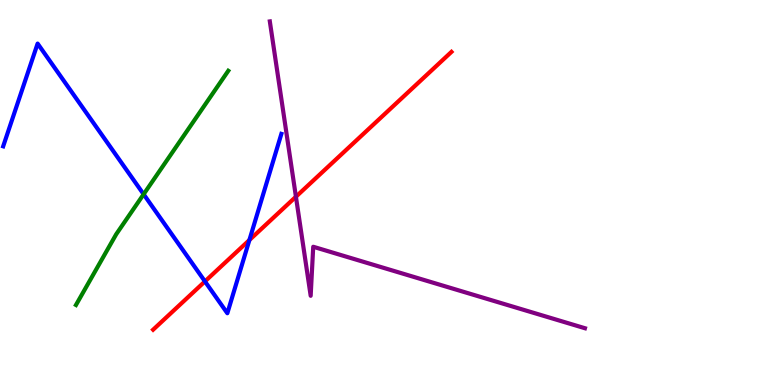[{'lines': ['blue', 'red'], 'intersections': [{'x': 2.64, 'y': 2.69}, {'x': 3.22, 'y': 3.77}]}, {'lines': ['green', 'red'], 'intersections': []}, {'lines': ['purple', 'red'], 'intersections': [{'x': 3.82, 'y': 4.89}]}, {'lines': ['blue', 'green'], 'intersections': [{'x': 1.85, 'y': 4.95}]}, {'lines': ['blue', 'purple'], 'intersections': []}, {'lines': ['green', 'purple'], 'intersections': []}]